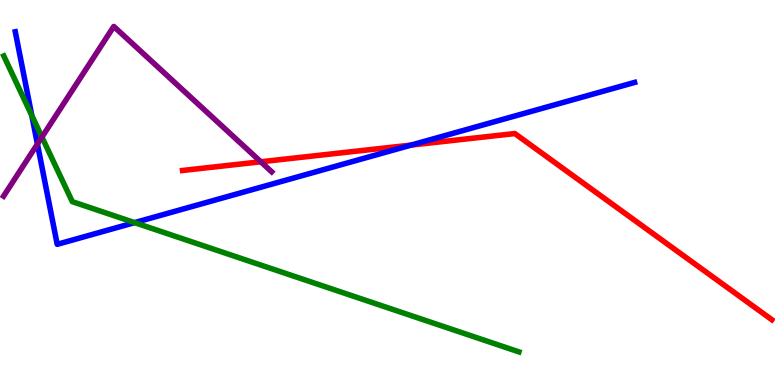[{'lines': ['blue', 'red'], 'intersections': [{'x': 5.31, 'y': 6.23}]}, {'lines': ['green', 'red'], 'intersections': []}, {'lines': ['purple', 'red'], 'intersections': [{'x': 3.37, 'y': 5.8}]}, {'lines': ['blue', 'green'], 'intersections': [{'x': 0.41, 'y': 7.0}, {'x': 1.74, 'y': 4.22}]}, {'lines': ['blue', 'purple'], 'intersections': [{'x': 0.483, 'y': 6.26}]}, {'lines': ['green', 'purple'], 'intersections': [{'x': 0.541, 'y': 6.44}]}]